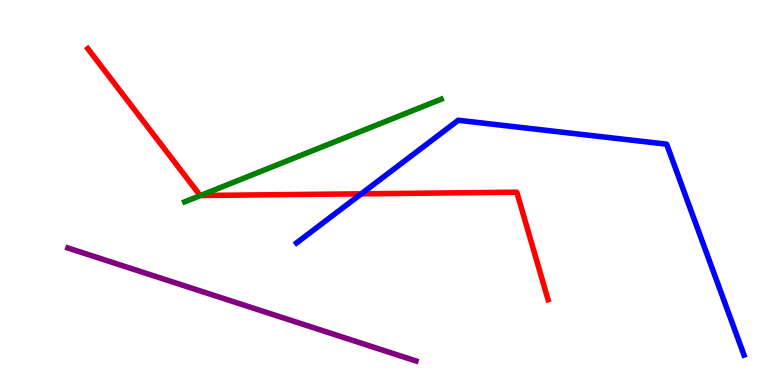[{'lines': ['blue', 'red'], 'intersections': [{'x': 4.66, 'y': 4.97}]}, {'lines': ['green', 'red'], 'intersections': [{'x': 2.59, 'y': 4.92}]}, {'lines': ['purple', 'red'], 'intersections': []}, {'lines': ['blue', 'green'], 'intersections': []}, {'lines': ['blue', 'purple'], 'intersections': []}, {'lines': ['green', 'purple'], 'intersections': []}]